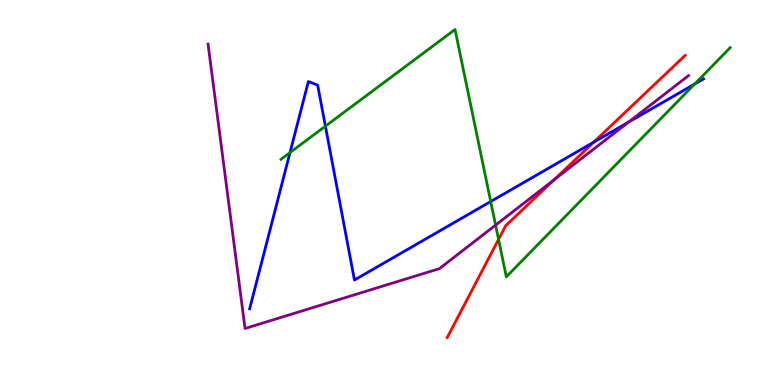[{'lines': ['blue', 'red'], 'intersections': [{'x': 7.66, 'y': 6.31}]}, {'lines': ['green', 'red'], 'intersections': [{'x': 6.43, 'y': 3.78}]}, {'lines': ['purple', 'red'], 'intersections': [{'x': 7.15, 'y': 5.33}]}, {'lines': ['blue', 'green'], 'intersections': [{'x': 3.74, 'y': 6.04}, {'x': 4.2, 'y': 6.72}, {'x': 6.33, 'y': 4.77}, {'x': 8.96, 'y': 7.82}]}, {'lines': ['blue', 'purple'], 'intersections': [{'x': 8.11, 'y': 6.83}]}, {'lines': ['green', 'purple'], 'intersections': [{'x': 6.39, 'y': 4.15}]}]